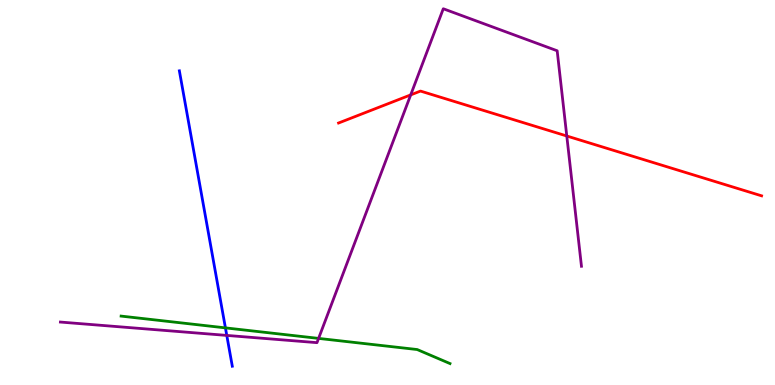[{'lines': ['blue', 'red'], 'intersections': []}, {'lines': ['green', 'red'], 'intersections': []}, {'lines': ['purple', 'red'], 'intersections': [{'x': 5.3, 'y': 7.54}, {'x': 7.31, 'y': 6.47}]}, {'lines': ['blue', 'green'], 'intersections': [{'x': 2.91, 'y': 1.48}]}, {'lines': ['blue', 'purple'], 'intersections': [{'x': 2.93, 'y': 1.29}]}, {'lines': ['green', 'purple'], 'intersections': [{'x': 4.11, 'y': 1.21}]}]